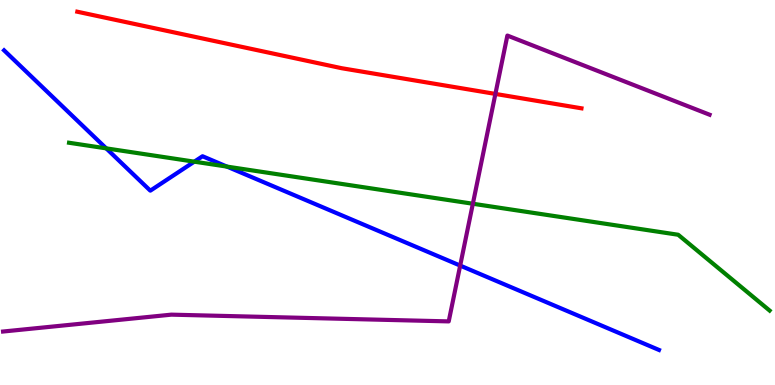[{'lines': ['blue', 'red'], 'intersections': []}, {'lines': ['green', 'red'], 'intersections': []}, {'lines': ['purple', 'red'], 'intersections': [{'x': 6.39, 'y': 7.56}]}, {'lines': ['blue', 'green'], 'intersections': [{'x': 1.37, 'y': 6.15}, {'x': 2.51, 'y': 5.8}, {'x': 2.93, 'y': 5.67}]}, {'lines': ['blue', 'purple'], 'intersections': [{'x': 5.94, 'y': 3.1}]}, {'lines': ['green', 'purple'], 'intersections': [{'x': 6.1, 'y': 4.71}]}]